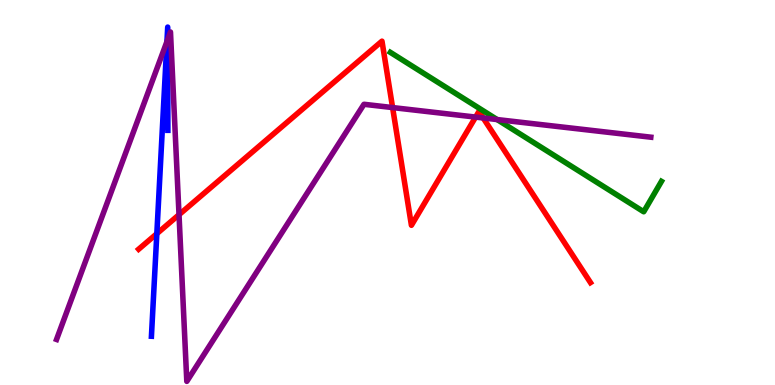[{'lines': ['blue', 'red'], 'intersections': [{'x': 2.02, 'y': 3.93}]}, {'lines': ['green', 'red'], 'intersections': []}, {'lines': ['purple', 'red'], 'intersections': [{'x': 2.31, 'y': 4.42}, {'x': 5.07, 'y': 7.21}, {'x': 6.14, 'y': 6.96}, {'x': 6.23, 'y': 6.94}]}, {'lines': ['blue', 'green'], 'intersections': []}, {'lines': ['blue', 'purple'], 'intersections': [{'x': 2.15, 'y': 8.92}, {'x': 2.16, 'y': 8.98}]}, {'lines': ['green', 'purple'], 'intersections': [{'x': 6.41, 'y': 6.89}]}]